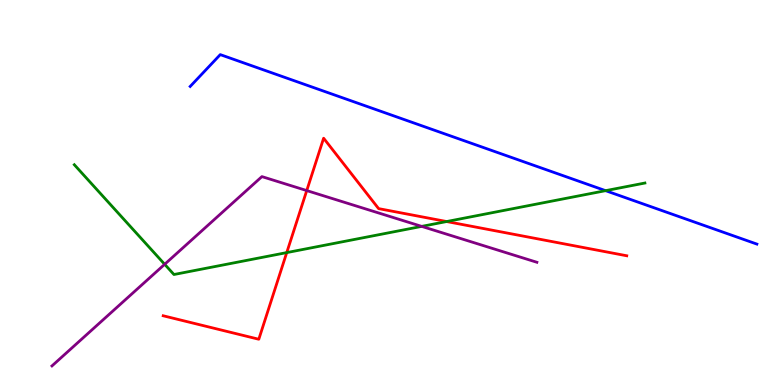[{'lines': ['blue', 'red'], 'intersections': []}, {'lines': ['green', 'red'], 'intersections': [{'x': 3.7, 'y': 3.44}, {'x': 5.76, 'y': 4.25}]}, {'lines': ['purple', 'red'], 'intersections': [{'x': 3.96, 'y': 5.05}]}, {'lines': ['blue', 'green'], 'intersections': [{'x': 7.81, 'y': 5.05}]}, {'lines': ['blue', 'purple'], 'intersections': []}, {'lines': ['green', 'purple'], 'intersections': [{'x': 2.12, 'y': 3.14}, {'x': 5.44, 'y': 4.12}]}]